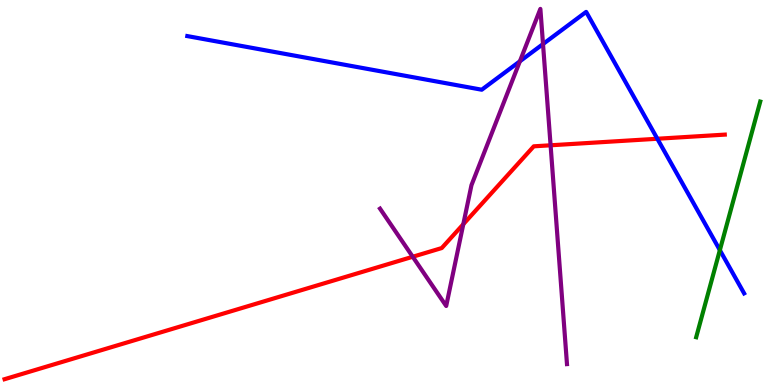[{'lines': ['blue', 'red'], 'intersections': [{'x': 8.48, 'y': 6.4}]}, {'lines': ['green', 'red'], 'intersections': []}, {'lines': ['purple', 'red'], 'intersections': [{'x': 5.33, 'y': 3.33}, {'x': 5.98, 'y': 4.18}, {'x': 7.1, 'y': 6.23}]}, {'lines': ['blue', 'green'], 'intersections': [{'x': 9.29, 'y': 3.5}]}, {'lines': ['blue', 'purple'], 'intersections': [{'x': 6.71, 'y': 8.41}, {'x': 7.01, 'y': 8.86}]}, {'lines': ['green', 'purple'], 'intersections': []}]